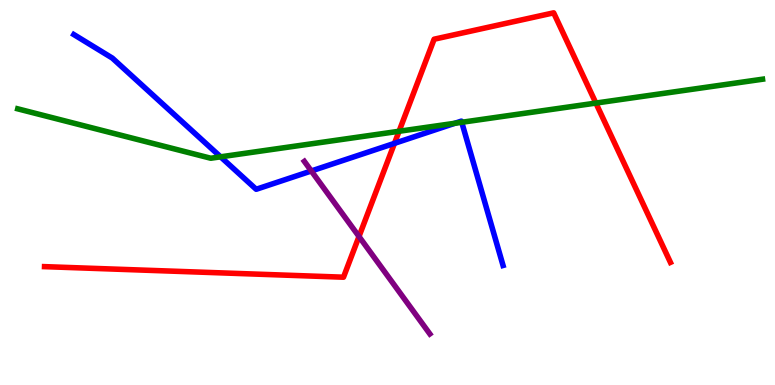[{'lines': ['blue', 'red'], 'intersections': [{'x': 5.09, 'y': 6.28}]}, {'lines': ['green', 'red'], 'intersections': [{'x': 5.15, 'y': 6.59}, {'x': 7.69, 'y': 7.32}]}, {'lines': ['purple', 'red'], 'intersections': [{'x': 4.63, 'y': 3.86}]}, {'lines': ['blue', 'green'], 'intersections': [{'x': 2.85, 'y': 5.93}, {'x': 5.87, 'y': 6.8}, {'x': 5.96, 'y': 6.82}]}, {'lines': ['blue', 'purple'], 'intersections': [{'x': 4.02, 'y': 5.56}]}, {'lines': ['green', 'purple'], 'intersections': []}]